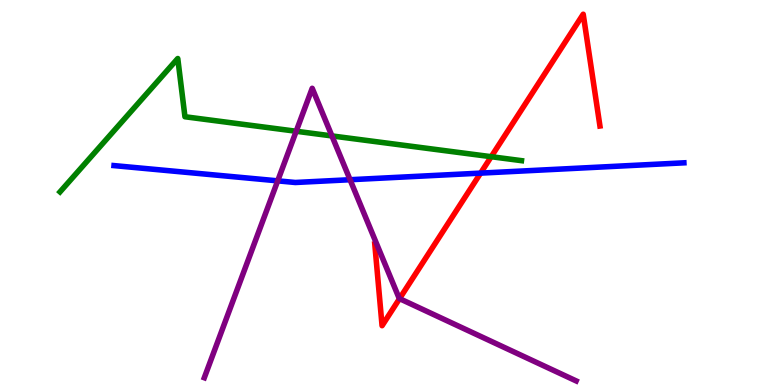[{'lines': ['blue', 'red'], 'intersections': [{'x': 6.2, 'y': 5.5}]}, {'lines': ['green', 'red'], 'intersections': [{'x': 6.34, 'y': 5.93}]}, {'lines': ['purple', 'red'], 'intersections': [{'x': 5.16, 'y': 2.24}]}, {'lines': ['blue', 'green'], 'intersections': []}, {'lines': ['blue', 'purple'], 'intersections': [{'x': 3.58, 'y': 5.3}, {'x': 4.52, 'y': 5.33}]}, {'lines': ['green', 'purple'], 'intersections': [{'x': 3.82, 'y': 6.59}, {'x': 4.28, 'y': 6.47}]}]